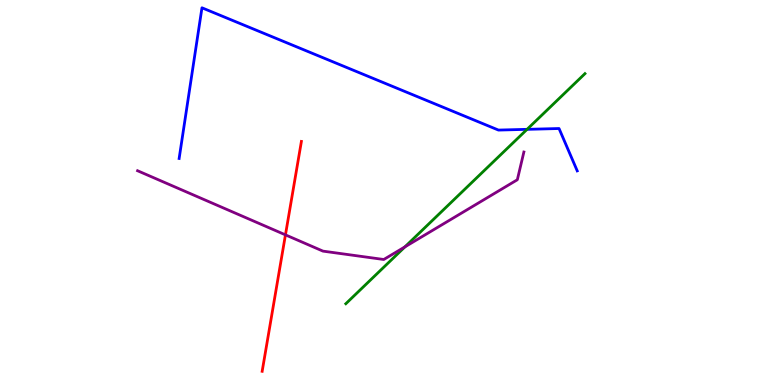[{'lines': ['blue', 'red'], 'intersections': []}, {'lines': ['green', 'red'], 'intersections': []}, {'lines': ['purple', 'red'], 'intersections': [{'x': 3.68, 'y': 3.9}]}, {'lines': ['blue', 'green'], 'intersections': [{'x': 6.8, 'y': 6.64}]}, {'lines': ['blue', 'purple'], 'intersections': []}, {'lines': ['green', 'purple'], 'intersections': [{'x': 5.22, 'y': 3.59}]}]